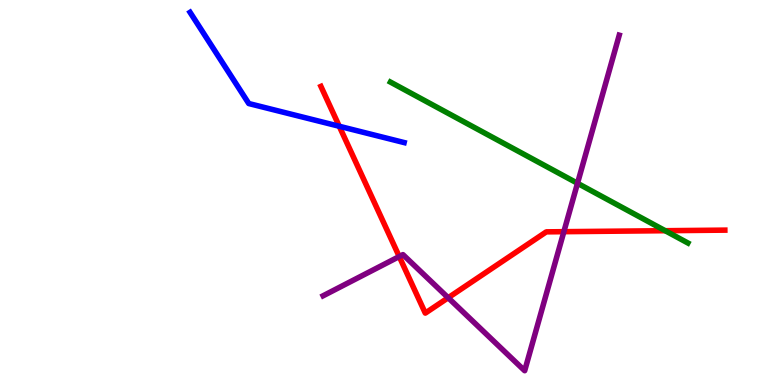[{'lines': ['blue', 'red'], 'intersections': [{'x': 4.38, 'y': 6.72}]}, {'lines': ['green', 'red'], 'intersections': [{'x': 8.58, 'y': 4.01}]}, {'lines': ['purple', 'red'], 'intersections': [{'x': 5.15, 'y': 3.34}, {'x': 5.78, 'y': 2.27}, {'x': 7.28, 'y': 3.98}]}, {'lines': ['blue', 'green'], 'intersections': []}, {'lines': ['blue', 'purple'], 'intersections': []}, {'lines': ['green', 'purple'], 'intersections': [{'x': 7.45, 'y': 5.24}]}]